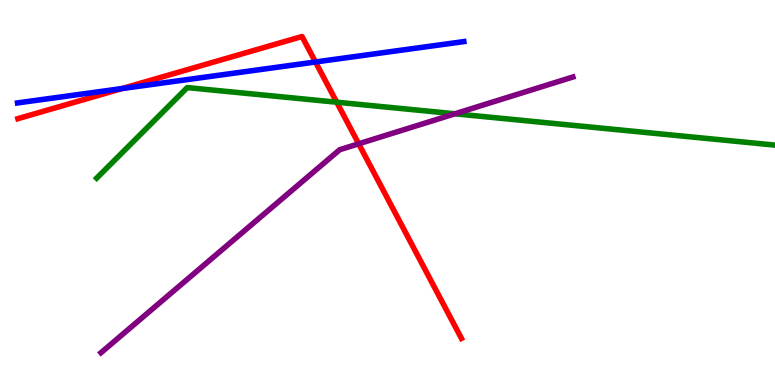[{'lines': ['blue', 'red'], 'intersections': [{'x': 1.57, 'y': 7.7}, {'x': 4.07, 'y': 8.39}]}, {'lines': ['green', 'red'], 'intersections': [{'x': 4.34, 'y': 7.35}]}, {'lines': ['purple', 'red'], 'intersections': [{'x': 4.63, 'y': 6.27}]}, {'lines': ['blue', 'green'], 'intersections': []}, {'lines': ['blue', 'purple'], 'intersections': []}, {'lines': ['green', 'purple'], 'intersections': [{'x': 5.87, 'y': 7.04}]}]